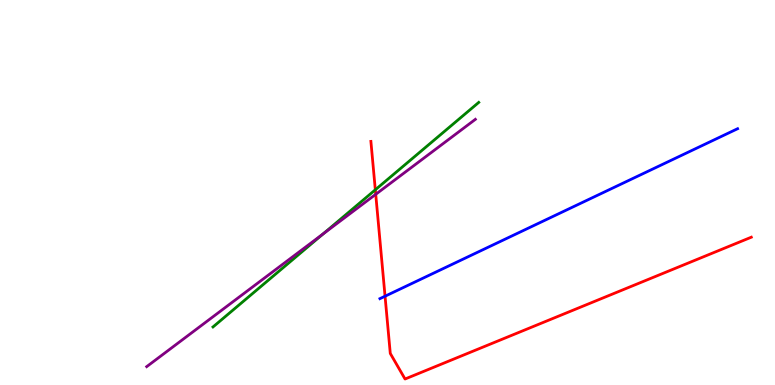[{'lines': ['blue', 'red'], 'intersections': [{'x': 4.97, 'y': 2.31}]}, {'lines': ['green', 'red'], 'intersections': [{'x': 4.84, 'y': 5.07}]}, {'lines': ['purple', 'red'], 'intersections': [{'x': 4.85, 'y': 4.95}]}, {'lines': ['blue', 'green'], 'intersections': []}, {'lines': ['blue', 'purple'], 'intersections': []}, {'lines': ['green', 'purple'], 'intersections': [{'x': 4.17, 'y': 3.93}]}]